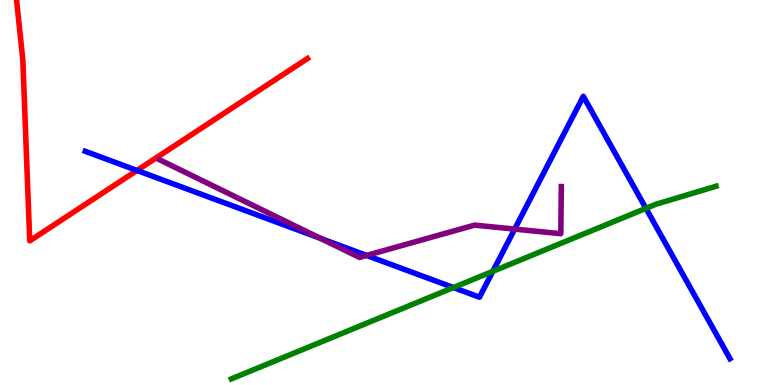[{'lines': ['blue', 'red'], 'intersections': [{'x': 1.77, 'y': 5.57}]}, {'lines': ['green', 'red'], 'intersections': []}, {'lines': ['purple', 'red'], 'intersections': []}, {'lines': ['blue', 'green'], 'intersections': [{'x': 5.85, 'y': 2.53}, {'x': 6.36, 'y': 2.95}, {'x': 8.33, 'y': 4.59}]}, {'lines': ['blue', 'purple'], 'intersections': [{'x': 4.14, 'y': 3.81}, {'x': 4.73, 'y': 3.37}, {'x': 6.64, 'y': 4.05}]}, {'lines': ['green', 'purple'], 'intersections': []}]